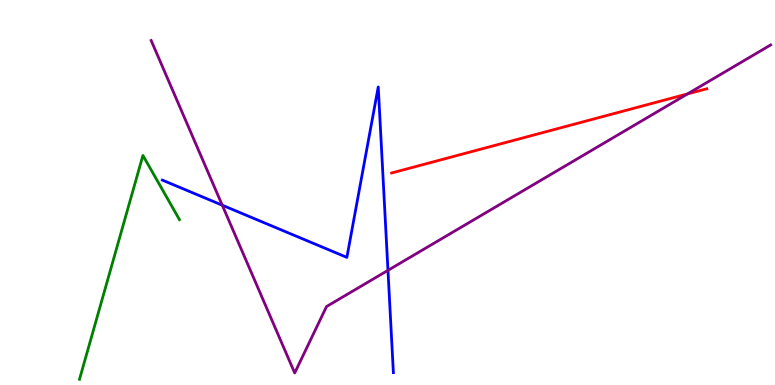[{'lines': ['blue', 'red'], 'intersections': []}, {'lines': ['green', 'red'], 'intersections': []}, {'lines': ['purple', 'red'], 'intersections': [{'x': 8.87, 'y': 7.56}]}, {'lines': ['blue', 'green'], 'intersections': []}, {'lines': ['blue', 'purple'], 'intersections': [{'x': 2.87, 'y': 4.67}, {'x': 5.01, 'y': 2.98}]}, {'lines': ['green', 'purple'], 'intersections': []}]